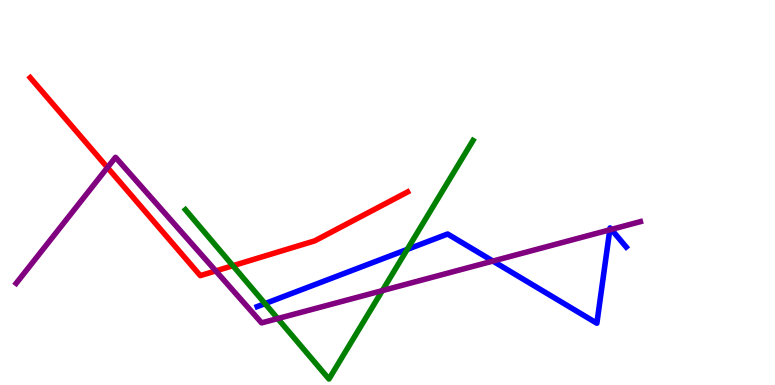[{'lines': ['blue', 'red'], 'intersections': []}, {'lines': ['green', 'red'], 'intersections': [{'x': 3.01, 'y': 3.1}]}, {'lines': ['purple', 'red'], 'intersections': [{'x': 1.39, 'y': 5.65}, {'x': 2.78, 'y': 2.96}]}, {'lines': ['blue', 'green'], 'intersections': [{'x': 3.42, 'y': 2.11}, {'x': 5.25, 'y': 3.52}]}, {'lines': ['blue', 'purple'], 'intersections': [{'x': 6.36, 'y': 3.22}, {'x': 7.87, 'y': 4.03}, {'x': 7.89, 'y': 4.04}]}, {'lines': ['green', 'purple'], 'intersections': [{'x': 3.58, 'y': 1.73}, {'x': 4.93, 'y': 2.45}]}]